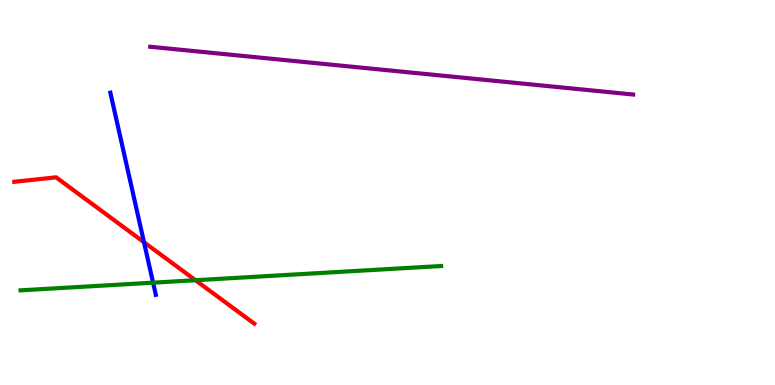[{'lines': ['blue', 'red'], 'intersections': [{'x': 1.86, 'y': 3.71}]}, {'lines': ['green', 'red'], 'intersections': [{'x': 2.52, 'y': 2.72}]}, {'lines': ['purple', 'red'], 'intersections': []}, {'lines': ['blue', 'green'], 'intersections': [{'x': 1.98, 'y': 2.66}]}, {'lines': ['blue', 'purple'], 'intersections': []}, {'lines': ['green', 'purple'], 'intersections': []}]